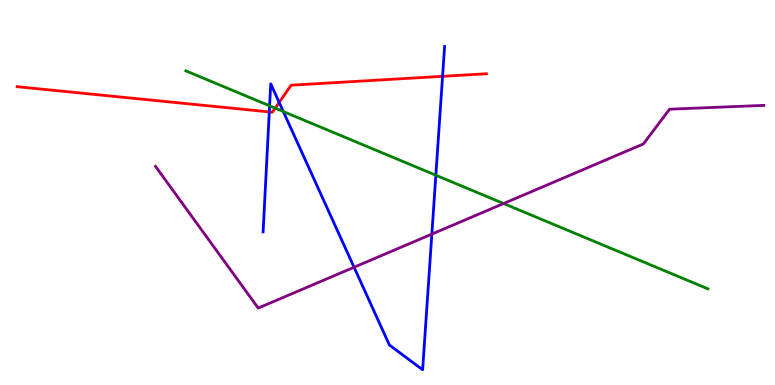[{'lines': ['blue', 'red'], 'intersections': [{'x': 3.47, 'y': 7.09}, {'x': 3.6, 'y': 7.34}, {'x': 5.71, 'y': 8.02}]}, {'lines': ['green', 'red'], 'intersections': [{'x': 3.55, 'y': 7.19}]}, {'lines': ['purple', 'red'], 'intersections': []}, {'lines': ['blue', 'green'], 'intersections': [{'x': 3.48, 'y': 7.25}, {'x': 3.66, 'y': 7.1}, {'x': 5.62, 'y': 5.45}]}, {'lines': ['blue', 'purple'], 'intersections': [{'x': 4.57, 'y': 3.06}, {'x': 5.57, 'y': 3.92}]}, {'lines': ['green', 'purple'], 'intersections': [{'x': 6.5, 'y': 4.71}]}]